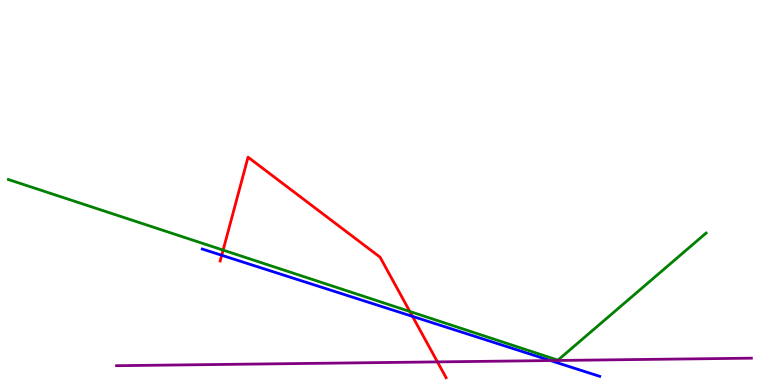[{'lines': ['blue', 'red'], 'intersections': [{'x': 2.86, 'y': 3.37}, {'x': 5.32, 'y': 1.78}]}, {'lines': ['green', 'red'], 'intersections': [{'x': 2.88, 'y': 3.5}, {'x': 5.29, 'y': 1.91}]}, {'lines': ['purple', 'red'], 'intersections': [{'x': 5.64, 'y': 0.6}]}, {'lines': ['blue', 'green'], 'intersections': []}, {'lines': ['blue', 'purple'], 'intersections': [{'x': 7.1, 'y': 0.635}]}, {'lines': ['green', 'purple'], 'intersections': []}]